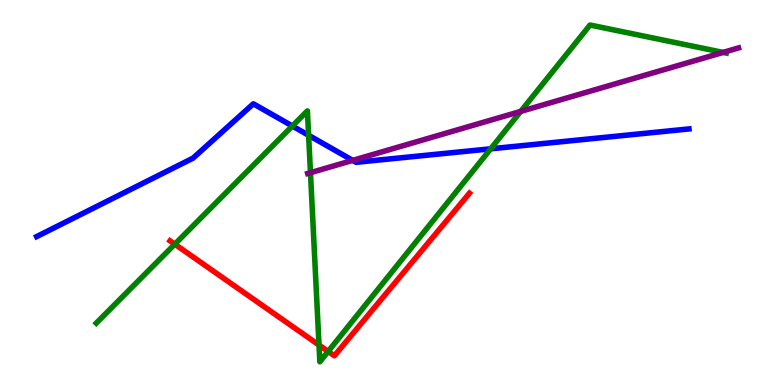[{'lines': ['blue', 'red'], 'intersections': []}, {'lines': ['green', 'red'], 'intersections': [{'x': 2.26, 'y': 3.66}, {'x': 4.12, 'y': 1.04}, {'x': 4.23, 'y': 0.872}]}, {'lines': ['purple', 'red'], 'intersections': []}, {'lines': ['blue', 'green'], 'intersections': [{'x': 3.77, 'y': 6.73}, {'x': 3.98, 'y': 6.49}, {'x': 6.33, 'y': 6.13}]}, {'lines': ['blue', 'purple'], 'intersections': [{'x': 4.55, 'y': 5.83}]}, {'lines': ['green', 'purple'], 'intersections': [{'x': 4.01, 'y': 5.51}, {'x': 6.72, 'y': 7.11}, {'x': 9.33, 'y': 8.64}]}]